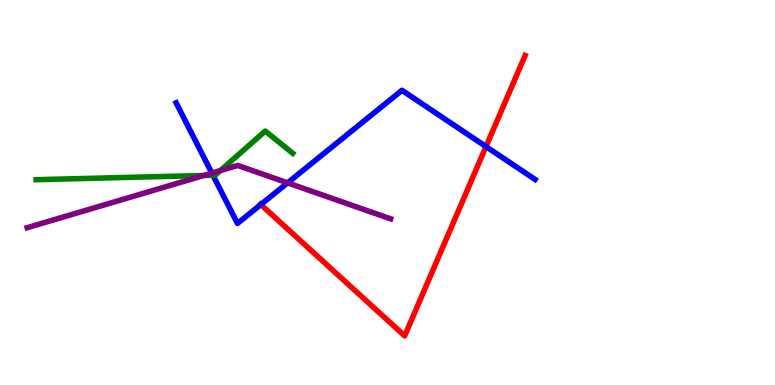[{'lines': ['blue', 'red'], 'intersections': [{'x': 3.36, 'y': 4.69}, {'x': 6.27, 'y': 6.19}]}, {'lines': ['green', 'red'], 'intersections': []}, {'lines': ['purple', 'red'], 'intersections': []}, {'lines': ['blue', 'green'], 'intersections': [{'x': 2.75, 'y': 5.45}]}, {'lines': ['blue', 'purple'], 'intersections': [{'x': 2.73, 'y': 5.5}, {'x': 3.71, 'y': 5.25}]}, {'lines': ['green', 'purple'], 'intersections': [{'x': 2.63, 'y': 5.44}, {'x': 2.84, 'y': 5.57}]}]